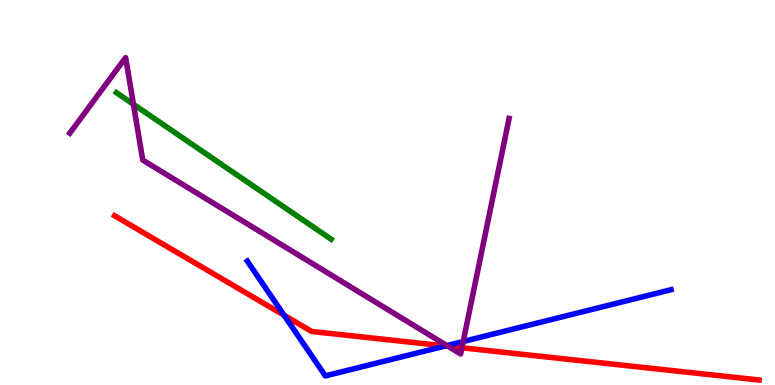[{'lines': ['blue', 'red'], 'intersections': [{'x': 3.67, 'y': 1.81}, {'x': 5.75, 'y': 1.01}]}, {'lines': ['green', 'red'], 'intersections': []}, {'lines': ['purple', 'red'], 'intersections': [{'x': 5.78, 'y': 1.01}, {'x': 5.96, 'y': 0.967}]}, {'lines': ['blue', 'green'], 'intersections': []}, {'lines': ['blue', 'purple'], 'intersections': [{'x': 5.77, 'y': 1.02}, {'x': 5.98, 'y': 1.13}]}, {'lines': ['green', 'purple'], 'intersections': [{'x': 1.72, 'y': 7.29}]}]